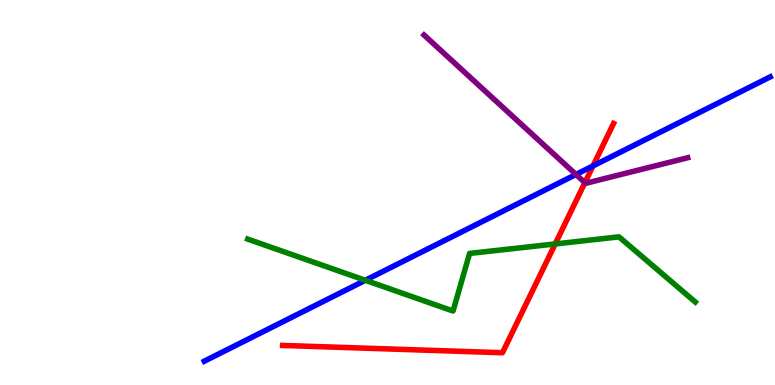[{'lines': ['blue', 'red'], 'intersections': [{'x': 7.65, 'y': 5.69}]}, {'lines': ['green', 'red'], 'intersections': [{'x': 7.16, 'y': 3.66}]}, {'lines': ['purple', 'red'], 'intersections': [{'x': 7.55, 'y': 5.26}]}, {'lines': ['blue', 'green'], 'intersections': [{'x': 4.71, 'y': 2.72}]}, {'lines': ['blue', 'purple'], 'intersections': [{'x': 7.43, 'y': 5.47}]}, {'lines': ['green', 'purple'], 'intersections': []}]